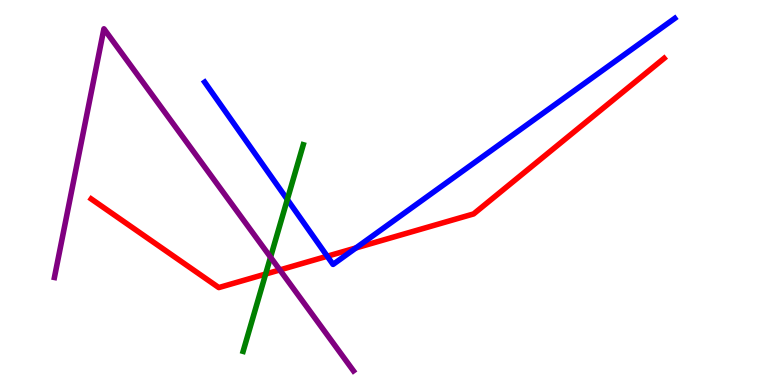[{'lines': ['blue', 'red'], 'intersections': [{'x': 4.22, 'y': 3.34}, {'x': 4.59, 'y': 3.56}]}, {'lines': ['green', 'red'], 'intersections': [{'x': 3.43, 'y': 2.88}]}, {'lines': ['purple', 'red'], 'intersections': [{'x': 3.61, 'y': 2.99}]}, {'lines': ['blue', 'green'], 'intersections': [{'x': 3.71, 'y': 4.82}]}, {'lines': ['blue', 'purple'], 'intersections': []}, {'lines': ['green', 'purple'], 'intersections': [{'x': 3.49, 'y': 3.32}]}]